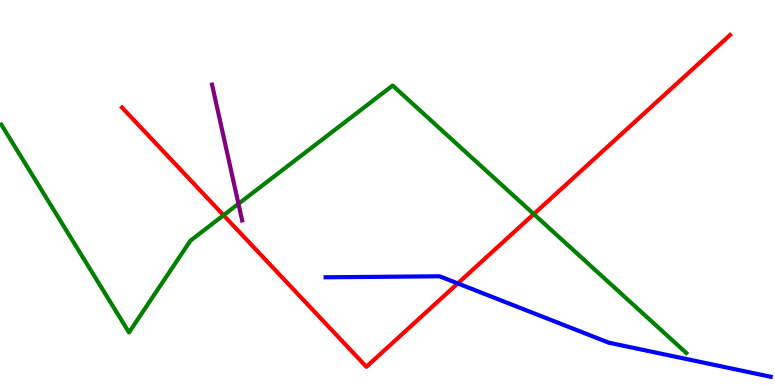[{'lines': ['blue', 'red'], 'intersections': [{'x': 5.91, 'y': 2.64}]}, {'lines': ['green', 'red'], 'intersections': [{'x': 2.88, 'y': 4.41}, {'x': 6.89, 'y': 4.44}]}, {'lines': ['purple', 'red'], 'intersections': []}, {'lines': ['blue', 'green'], 'intersections': []}, {'lines': ['blue', 'purple'], 'intersections': []}, {'lines': ['green', 'purple'], 'intersections': [{'x': 3.08, 'y': 4.71}]}]